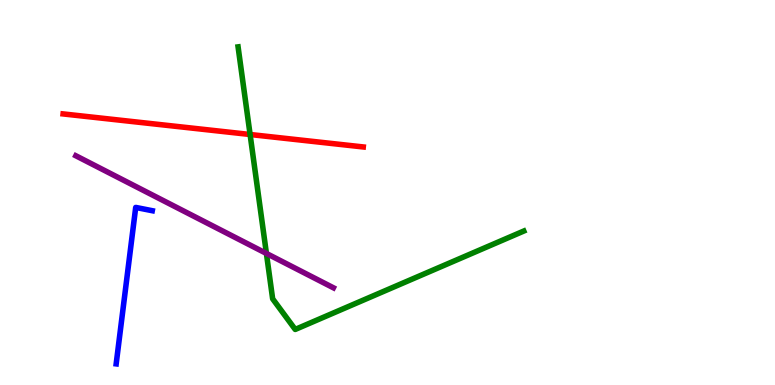[{'lines': ['blue', 'red'], 'intersections': []}, {'lines': ['green', 'red'], 'intersections': [{'x': 3.23, 'y': 6.51}]}, {'lines': ['purple', 'red'], 'intersections': []}, {'lines': ['blue', 'green'], 'intersections': []}, {'lines': ['blue', 'purple'], 'intersections': []}, {'lines': ['green', 'purple'], 'intersections': [{'x': 3.44, 'y': 3.42}]}]